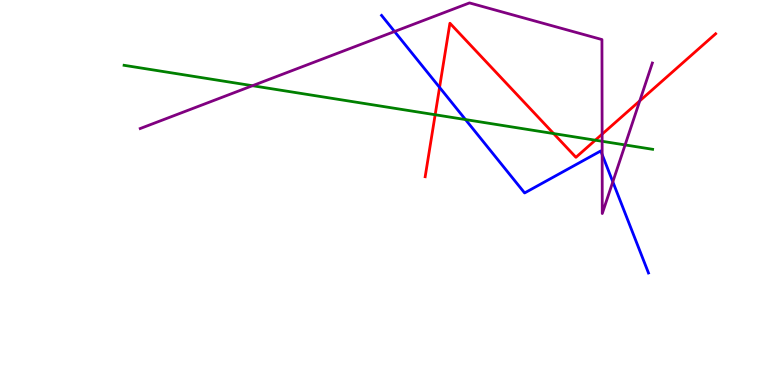[{'lines': ['blue', 'red'], 'intersections': [{'x': 5.67, 'y': 7.73}]}, {'lines': ['green', 'red'], 'intersections': [{'x': 5.61, 'y': 7.02}, {'x': 7.14, 'y': 6.53}, {'x': 7.68, 'y': 6.36}]}, {'lines': ['purple', 'red'], 'intersections': [{'x': 7.77, 'y': 6.52}, {'x': 8.25, 'y': 7.38}]}, {'lines': ['blue', 'green'], 'intersections': [{'x': 6.01, 'y': 6.89}]}, {'lines': ['blue', 'purple'], 'intersections': [{'x': 5.09, 'y': 9.18}, {'x': 7.77, 'y': 5.99}, {'x': 7.91, 'y': 5.28}]}, {'lines': ['green', 'purple'], 'intersections': [{'x': 3.26, 'y': 7.77}, {'x': 7.77, 'y': 6.33}, {'x': 8.07, 'y': 6.24}]}]